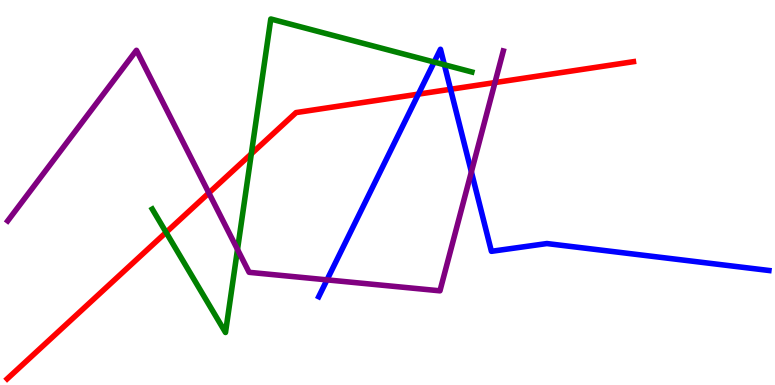[{'lines': ['blue', 'red'], 'intersections': [{'x': 5.4, 'y': 7.56}, {'x': 5.81, 'y': 7.68}]}, {'lines': ['green', 'red'], 'intersections': [{'x': 2.14, 'y': 3.96}, {'x': 3.24, 'y': 6.0}]}, {'lines': ['purple', 'red'], 'intersections': [{'x': 2.69, 'y': 4.99}, {'x': 6.39, 'y': 7.86}]}, {'lines': ['blue', 'green'], 'intersections': [{'x': 5.6, 'y': 8.39}, {'x': 5.73, 'y': 8.32}]}, {'lines': ['blue', 'purple'], 'intersections': [{'x': 4.22, 'y': 2.73}, {'x': 6.08, 'y': 5.54}]}, {'lines': ['green', 'purple'], 'intersections': [{'x': 3.06, 'y': 3.52}]}]